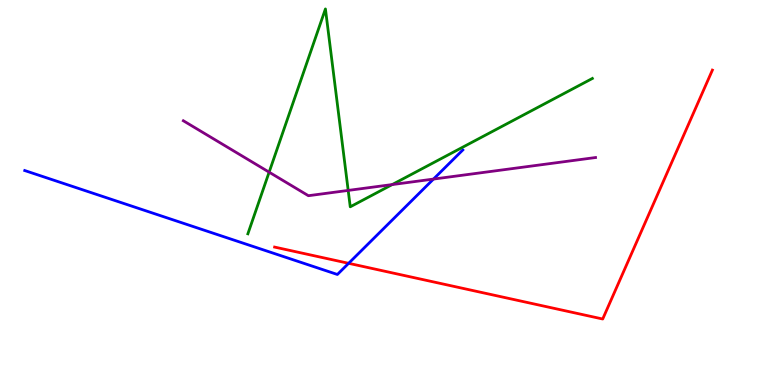[{'lines': ['blue', 'red'], 'intersections': [{'x': 4.5, 'y': 3.16}]}, {'lines': ['green', 'red'], 'intersections': []}, {'lines': ['purple', 'red'], 'intersections': []}, {'lines': ['blue', 'green'], 'intersections': []}, {'lines': ['blue', 'purple'], 'intersections': [{'x': 5.59, 'y': 5.35}]}, {'lines': ['green', 'purple'], 'intersections': [{'x': 3.47, 'y': 5.53}, {'x': 4.49, 'y': 5.05}, {'x': 5.06, 'y': 5.21}]}]